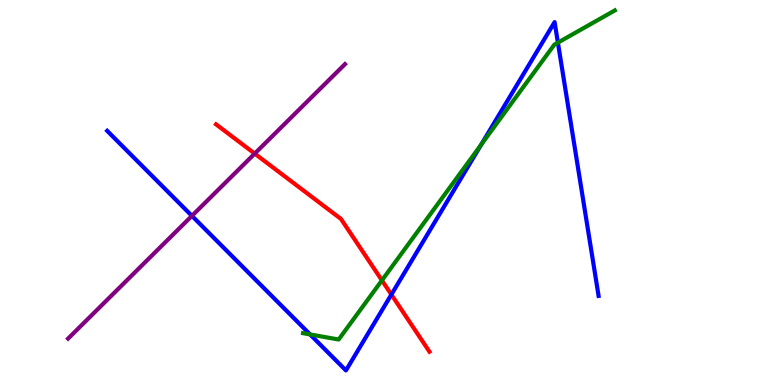[{'lines': ['blue', 'red'], 'intersections': [{'x': 5.05, 'y': 2.35}]}, {'lines': ['green', 'red'], 'intersections': [{'x': 4.93, 'y': 2.72}]}, {'lines': ['purple', 'red'], 'intersections': [{'x': 3.29, 'y': 6.01}]}, {'lines': ['blue', 'green'], 'intersections': [{'x': 4.0, 'y': 1.31}, {'x': 6.21, 'y': 6.24}, {'x': 7.2, 'y': 8.89}]}, {'lines': ['blue', 'purple'], 'intersections': [{'x': 2.48, 'y': 4.39}]}, {'lines': ['green', 'purple'], 'intersections': []}]